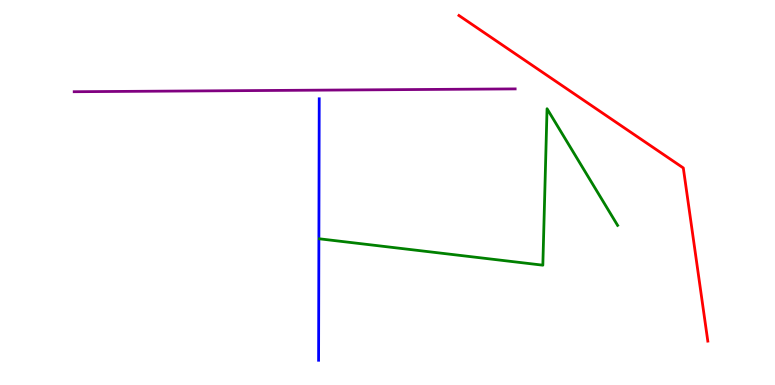[{'lines': ['blue', 'red'], 'intersections': []}, {'lines': ['green', 'red'], 'intersections': []}, {'lines': ['purple', 'red'], 'intersections': []}, {'lines': ['blue', 'green'], 'intersections': []}, {'lines': ['blue', 'purple'], 'intersections': []}, {'lines': ['green', 'purple'], 'intersections': []}]